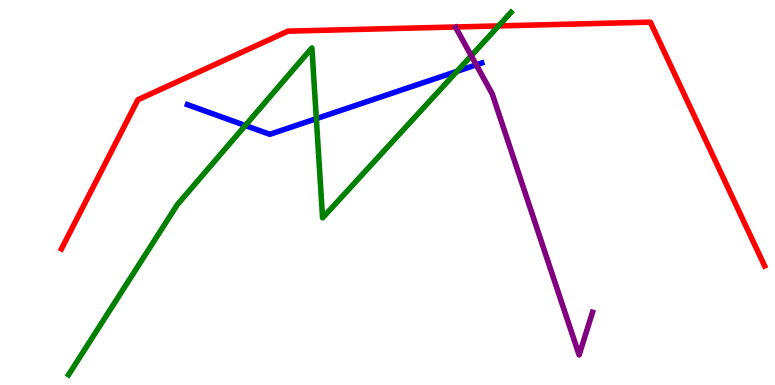[{'lines': ['blue', 'red'], 'intersections': []}, {'lines': ['green', 'red'], 'intersections': [{'x': 6.43, 'y': 9.33}]}, {'lines': ['purple', 'red'], 'intersections': []}, {'lines': ['blue', 'green'], 'intersections': [{'x': 3.16, 'y': 6.74}, {'x': 4.08, 'y': 6.92}, {'x': 5.9, 'y': 8.15}]}, {'lines': ['blue', 'purple'], 'intersections': [{'x': 6.15, 'y': 8.32}]}, {'lines': ['green', 'purple'], 'intersections': [{'x': 6.08, 'y': 8.55}]}]